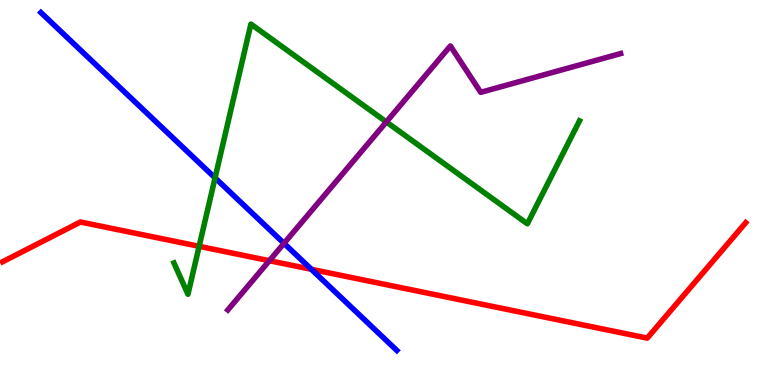[{'lines': ['blue', 'red'], 'intersections': [{'x': 4.02, 'y': 3.0}]}, {'lines': ['green', 'red'], 'intersections': [{'x': 2.57, 'y': 3.6}]}, {'lines': ['purple', 'red'], 'intersections': [{'x': 3.48, 'y': 3.23}]}, {'lines': ['blue', 'green'], 'intersections': [{'x': 2.78, 'y': 5.38}]}, {'lines': ['blue', 'purple'], 'intersections': [{'x': 3.66, 'y': 3.68}]}, {'lines': ['green', 'purple'], 'intersections': [{'x': 4.99, 'y': 6.83}]}]